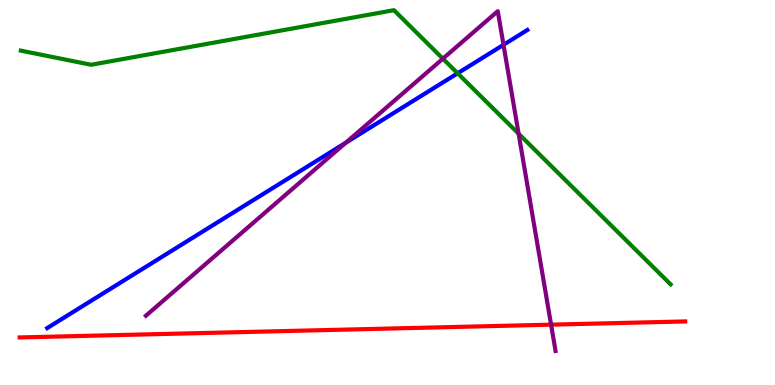[{'lines': ['blue', 'red'], 'intersections': []}, {'lines': ['green', 'red'], 'intersections': []}, {'lines': ['purple', 'red'], 'intersections': [{'x': 7.11, 'y': 1.57}]}, {'lines': ['blue', 'green'], 'intersections': [{'x': 5.9, 'y': 8.1}]}, {'lines': ['blue', 'purple'], 'intersections': [{'x': 4.46, 'y': 6.29}, {'x': 6.5, 'y': 8.84}]}, {'lines': ['green', 'purple'], 'intersections': [{'x': 5.71, 'y': 8.48}, {'x': 6.69, 'y': 6.53}]}]